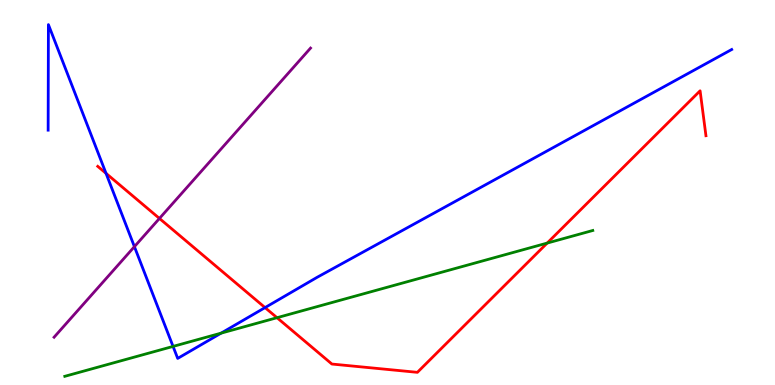[{'lines': ['blue', 'red'], 'intersections': [{'x': 1.37, 'y': 5.5}, {'x': 3.42, 'y': 2.01}]}, {'lines': ['green', 'red'], 'intersections': [{'x': 3.57, 'y': 1.75}, {'x': 7.06, 'y': 3.69}]}, {'lines': ['purple', 'red'], 'intersections': [{'x': 2.06, 'y': 4.33}]}, {'lines': ['blue', 'green'], 'intersections': [{'x': 2.23, 'y': 1.0}, {'x': 2.85, 'y': 1.35}]}, {'lines': ['blue', 'purple'], 'intersections': [{'x': 1.73, 'y': 3.59}]}, {'lines': ['green', 'purple'], 'intersections': []}]